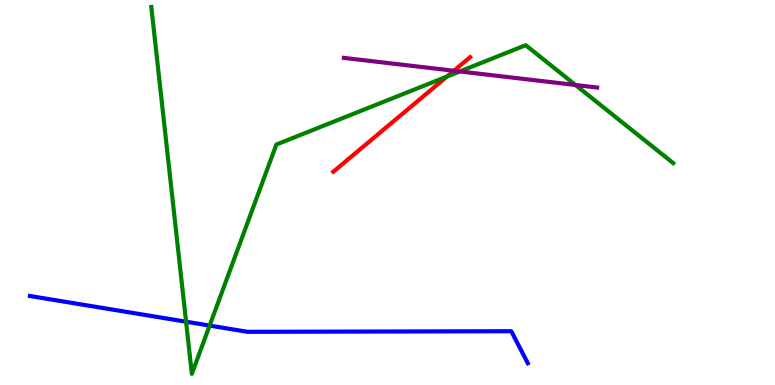[{'lines': ['blue', 'red'], 'intersections': []}, {'lines': ['green', 'red'], 'intersections': [{'x': 5.77, 'y': 8.01}]}, {'lines': ['purple', 'red'], 'intersections': [{'x': 5.86, 'y': 8.16}]}, {'lines': ['blue', 'green'], 'intersections': [{'x': 2.4, 'y': 1.64}, {'x': 2.7, 'y': 1.54}]}, {'lines': ['blue', 'purple'], 'intersections': []}, {'lines': ['green', 'purple'], 'intersections': [{'x': 5.93, 'y': 8.14}, {'x': 7.43, 'y': 7.79}]}]